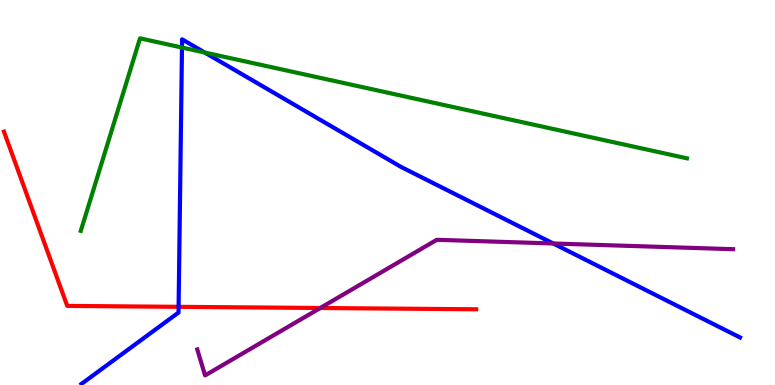[{'lines': ['blue', 'red'], 'intersections': [{'x': 2.3, 'y': 2.03}]}, {'lines': ['green', 'red'], 'intersections': []}, {'lines': ['purple', 'red'], 'intersections': [{'x': 4.13, 'y': 2.0}]}, {'lines': ['blue', 'green'], 'intersections': [{'x': 2.35, 'y': 8.77}, {'x': 2.64, 'y': 8.64}]}, {'lines': ['blue', 'purple'], 'intersections': [{'x': 7.14, 'y': 3.68}]}, {'lines': ['green', 'purple'], 'intersections': []}]